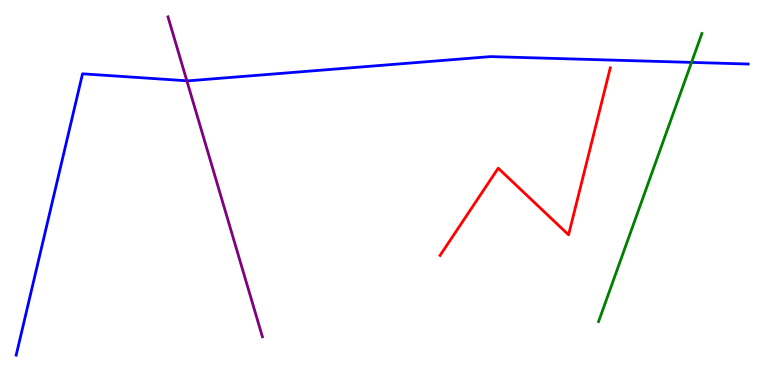[{'lines': ['blue', 'red'], 'intersections': []}, {'lines': ['green', 'red'], 'intersections': []}, {'lines': ['purple', 'red'], 'intersections': []}, {'lines': ['blue', 'green'], 'intersections': [{'x': 8.92, 'y': 8.38}]}, {'lines': ['blue', 'purple'], 'intersections': [{'x': 2.41, 'y': 7.9}]}, {'lines': ['green', 'purple'], 'intersections': []}]